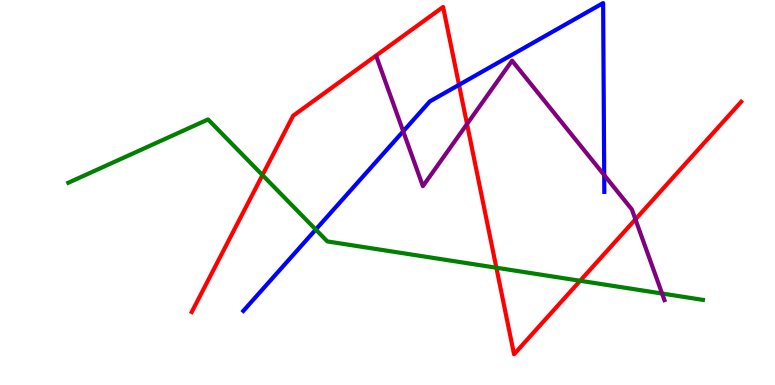[{'lines': ['blue', 'red'], 'intersections': [{'x': 5.92, 'y': 7.8}]}, {'lines': ['green', 'red'], 'intersections': [{'x': 3.39, 'y': 5.45}, {'x': 6.4, 'y': 3.05}, {'x': 7.49, 'y': 2.71}]}, {'lines': ['purple', 'red'], 'intersections': [{'x': 6.03, 'y': 6.78}, {'x': 8.2, 'y': 4.3}]}, {'lines': ['blue', 'green'], 'intersections': [{'x': 4.07, 'y': 4.04}]}, {'lines': ['blue', 'purple'], 'intersections': [{'x': 5.2, 'y': 6.59}, {'x': 7.8, 'y': 5.45}]}, {'lines': ['green', 'purple'], 'intersections': [{'x': 8.54, 'y': 2.38}]}]